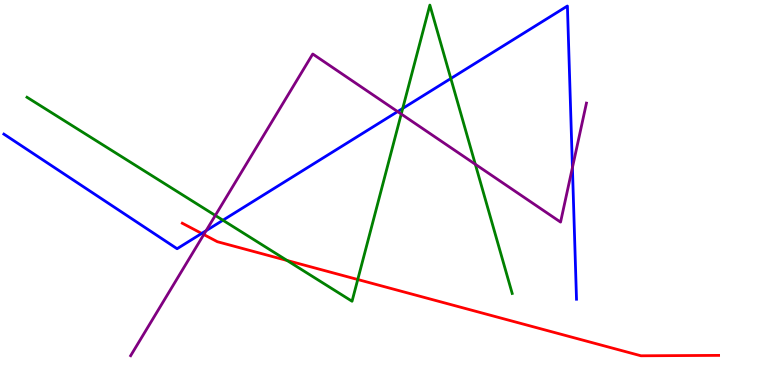[{'lines': ['blue', 'red'], 'intersections': [{'x': 2.6, 'y': 3.94}]}, {'lines': ['green', 'red'], 'intersections': [{'x': 3.7, 'y': 3.23}, {'x': 4.62, 'y': 2.74}]}, {'lines': ['purple', 'red'], 'intersections': [{'x': 2.63, 'y': 3.91}]}, {'lines': ['blue', 'green'], 'intersections': [{'x': 2.88, 'y': 4.28}, {'x': 5.2, 'y': 7.18}, {'x': 5.82, 'y': 7.96}]}, {'lines': ['blue', 'purple'], 'intersections': [{'x': 2.66, 'y': 4.01}, {'x': 5.13, 'y': 7.1}, {'x': 7.39, 'y': 5.65}]}, {'lines': ['green', 'purple'], 'intersections': [{'x': 2.78, 'y': 4.4}, {'x': 5.18, 'y': 7.04}, {'x': 6.13, 'y': 5.73}]}]